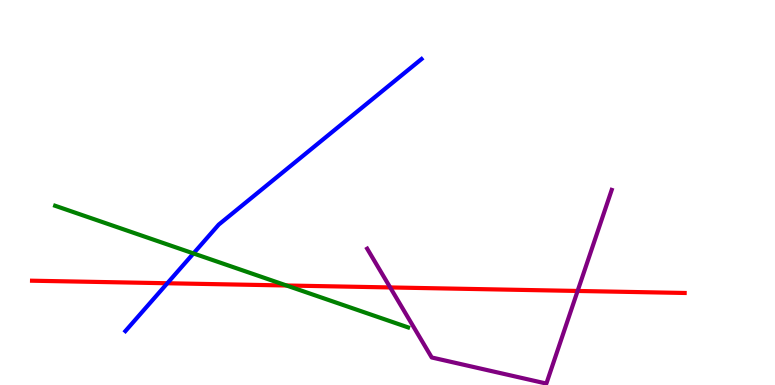[{'lines': ['blue', 'red'], 'intersections': [{'x': 2.16, 'y': 2.64}]}, {'lines': ['green', 'red'], 'intersections': [{'x': 3.7, 'y': 2.58}]}, {'lines': ['purple', 'red'], 'intersections': [{'x': 5.03, 'y': 2.53}, {'x': 7.45, 'y': 2.44}]}, {'lines': ['blue', 'green'], 'intersections': [{'x': 2.5, 'y': 3.42}]}, {'lines': ['blue', 'purple'], 'intersections': []}, {'lines': ['green', 'purple'], 'intersections': []}]